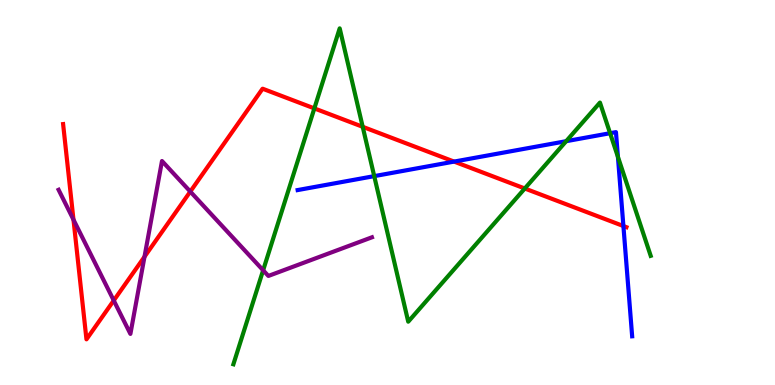[{'lines': ['blue', 'red'], 'intersections': [{'x': 5.86, 'y': 5.8}, {'x': 8.04, 'y': 4.13}]}, {'lines': ['green', 'red'], 'intersections': [{'x': 4.06, 'y': 7.18}, {'x': 4.68, 'y': 6.71}, {'x': 6.77, 'y': 5.1}]}, {'lines': ['purple', 'red'], 'intersections': [{'x': 0.948, 'y': 4.29}, {'x': 1.47, 'y': 2.19}, {'x': 1.86, 'y': 3.33}, {'x': 2.46, 'y': 5.02}]}, {'lines': ['blue', 'green'], 'intersections': [{'x': 4.83, 'y': 5.43}, {'x': 7.31, 'y': 6.33}, {'x': 7.87, 'y': 6.54}, {'x': 7.97, 'y': 5.93}]}, {'lines': ['blue', 'purple'], 'intersections': []}, {'lines': ['green', 'purple'], 'intersections': [{'x': 3.4, 'y': 2.98}]}]